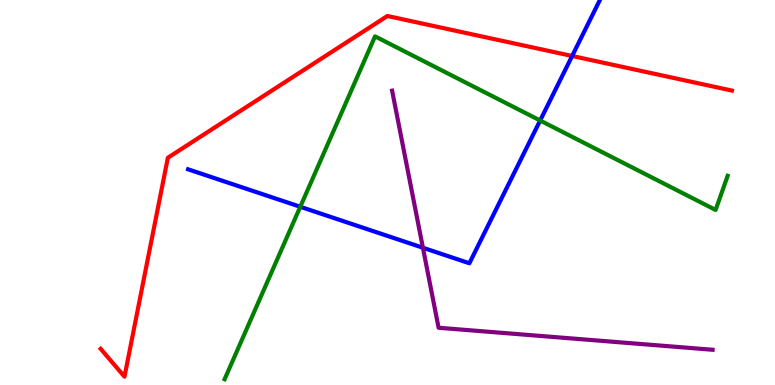[{'lines': ['blue', 'red'], 'intersections': [{'x': 7.38, 'y': 8.55}]}, {'lines': ['green', 'red'], 'intersections': []}, {'lines': ['purple', 'red'], 'intersections': []}, {'lines': ['blue', 'green'], 'intersections': [{'x': 3.87, 'y': 4.63}, {'x': 6.97, 'y': 6.87}]}, {'lines': ['blue', 'purple'], 'intersections': [{'x': 5.46, 'y': 3.57}]}, {'lines': ['green', 'purple'], 'intersections': []}]